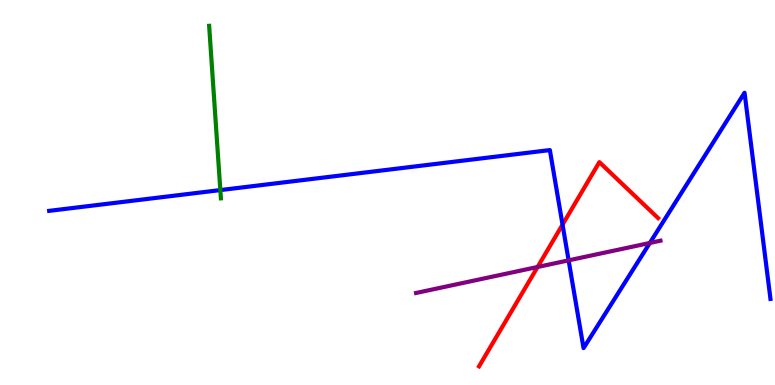[{'lines': ['blue', 'red'], 'intersections': [{'x': 7.26, 'y': 4.17}]}, {'lines': ['green', 'red'], 'intersections': []}, {'lines': ['purple', 'red'], 'intersections': [{'x': 6.94, 'y': 3.07}]}, {'lines': ['blue', 'green'], 'intersections': [{'x': 2.84, 'y': 5.06}]}, {'lines': ['blue', 'purple'], 'intersections': [{'x': 7.34, 'y': 3.24}, {'x': 8.38, 'y': 3.69}]}, {'lines': ['green', 'purple'], 'intersections': []}]